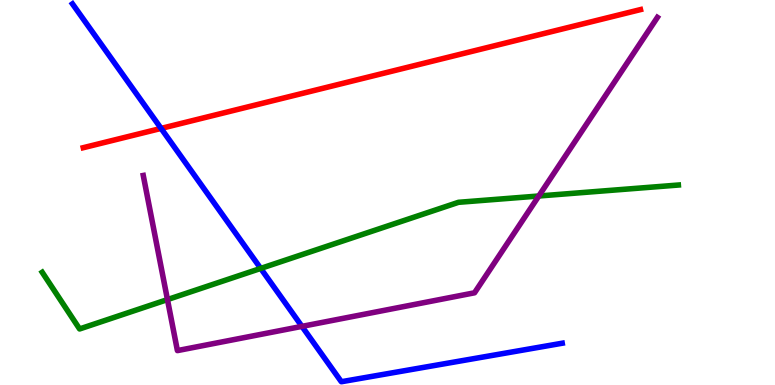[{'lines': ['blue', 'red'], 'intersections': [{'x': 2.08, 'y': 6.66}]}, {'lines': ['green', 'red'], 'intersections': []}, {'lines': ['purple', 'red'], 'intersections': []}, {'lines': ['blue', 'green'], 'intersections': [{'x': 3.36, 'y': 3.03}]}, {'lines': ['blue', 'purple'], 'intersections': [{'x': 3.9, 'y': 1.52}]}, {'lines': ['green', 'purple'], 'intersections': [{'x': 2.16, 'y': 2.22}, {'x': 6.95, 'y': 4.91}]}]